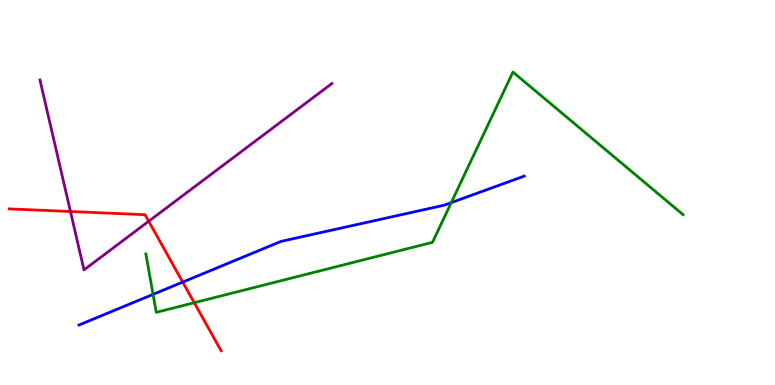[{'lines': ['blue', 'red'], 'intersections': [{'x': 2.36, 'y': 2.67}]}, {'lines': ['green', 'red'], 'intersections': [{'x': 2.51, 'y': 2.14}]}, {'lines': ['purple', 'red'], 'intersections': [{'x': 0.909, 'y': 4.51}, {'x': 1.92, 'y': 4.25}]}, {'lines': ['blue', 'green'], 'intersections': [{'x': 1.98, 'y': 2.35}, {'x': 5.82, 'y': 4.74}]}, {'lines': ['blue', 'purple'], 'intersections': []}, {'lines': ['green', 'purple'], 'intersections': []}]